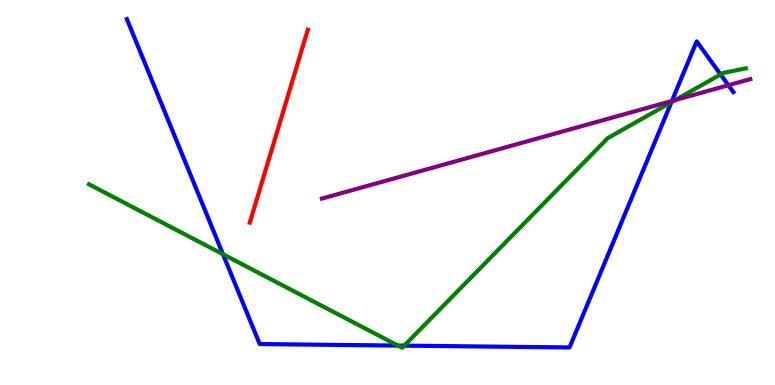[{'lines': ['blue', 'red'], 'intersections': []}, {'lines': ['green', 'red'], 'intersections': []}, {'lines': ['purple', 'red'], 'intersections': []}, {'lines': ['blue', 'green'], 'intersections': [{'x': 2.88, 'y': 3.4}, {'x': 5.13, 'y': 1.02}, {'x': 5.22, 'y': 1.02}, {'x': 8.66, 'y': 7.35}, {'x': 9.3, 'y': 8.07}]}, {'lines': ['blue', 'purple'], 'intersections': [{'x': 8.67, 'y': 7.38}, {'x': 9.4, 'y': 7.79}]}, {'lines': ['green', 'purple'], 'intersections': [{'x': 8.71, 'y': 7.4}]}]